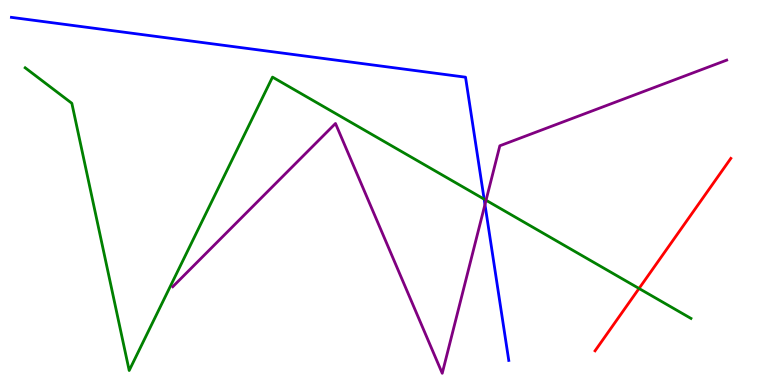[{'lines': ['blue', 'red'], 'intersections': []}, {'lines': ['green', 'red'], 'intersections': [{'x': 8.25, 'y': 2.51}]}, {'lines': ['purple', 'red'], 'intersections': []}, {'lines': ['blue', 'green'], 'intersections': [{'x': 6.25, 'y': 4.83}]}, {'lines': ['blue', 'purple'], 'intersections': [{'x': 6.26, 'y': 4.69}]}, {'lines': ['green', 'purple'], 'intersections': [{'x': 6.27, 'y': 4.8}]}]